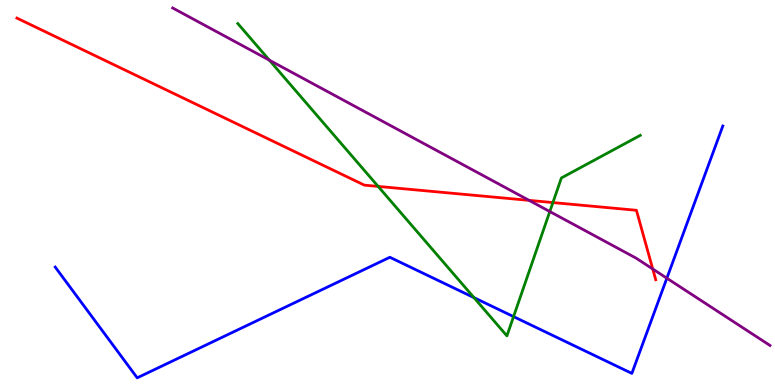[{'lines': ['blue', 'red'], 'intersections': []}, {'lines': ['green', 'red'], 'intersections': [{'x': 4.88, 'y': 5.16}, {'x': 7.13, 'y': 4.74}]}, {'lines': ['purple', 'red'], 'intersections': [{'x': 6.83, 'y': 4.8}, {'x': 8.42, 'y': 3.01}]}, {'lines': ['blue', 'green'], 'intersections': [{'x': 6.12, 'y': 2.27}, {'x': 6.63, 'y': 1.78}]}, {'lines': ['blue', 'purple'], 'intersections': [{'x': 8.6, 'y': 2.77}]}, {'lines': ['green', 'purple'], 'intersections': [{'x': 3.48, 'y': 8.44}, {'x': 7.09, 'y': 4.51}]}]